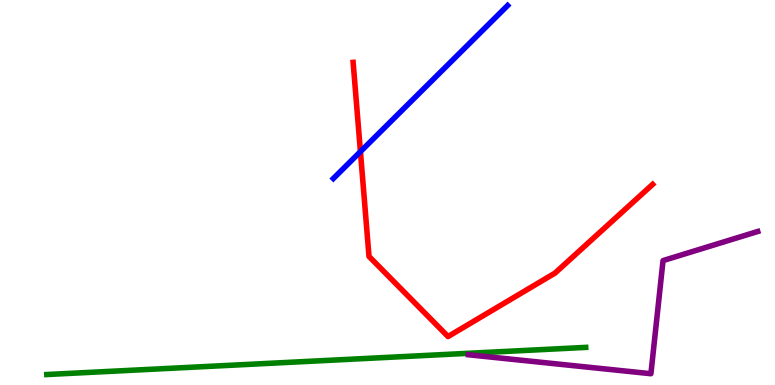[{'lines': ['blue', 'red'], 'intersections': [{'x': 4.65, 'y': 6.06}]}, {'lines': ['green', 'red'], 'intersections': []}, {'lines': ['purple', 'red'], 'intersections': []}, {'lines': ['blue', 'green'], 'intersections': []}, {'lines': ['blue', 'purple'], 'intersections': []}, {'lines': ['green', 'purple'], 'intersections': []}]